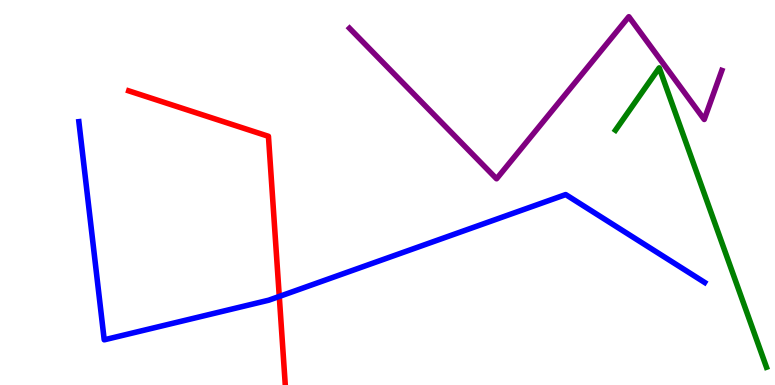[{'lines': ['blue', 'red'], 'intersections': [{'x': 3.6, 'y': 2.3}]}, {'lines': ['green', 'red'], 'intersections': []}, {'lines': ['purple', 'red'], 'intersections': []}, {'lines': ['blue', 'green'], 'intersections': []}, {'lines': ['blue', 'purple'], 'intersections': []}, {'lines': ['green', 'purple'], 'intersections': []}]